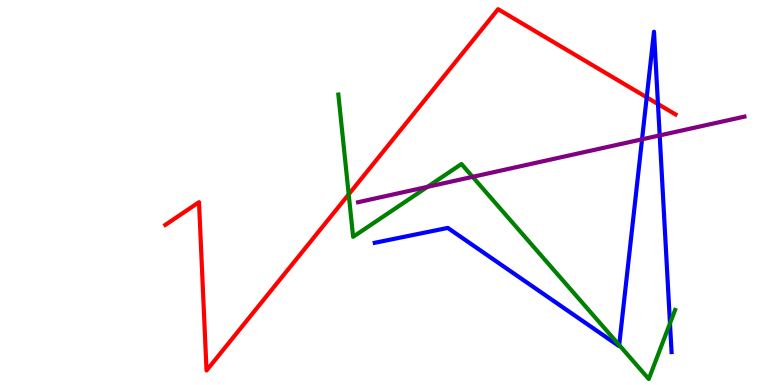[{'lines': ['blue', 'red'], 'intersections': [{'x': 8.34, 'y': 7.47}, {'x': 8.49, 'y': 7.3}]}, {'lines': ['green', 'red'], 'intersections': [{'x': 4.5, 'y': 4.95}]}, {'lines': ['purple', 'red'], 'intersections': []}, {'lines': ['blue', 'green'], 'intersections': [{'x': 7.99, 'y': 1.04}, {'x': 8.64, 'y': 1.6}]}, {'lines': ['blue', 'purple'], 'intersections': [{'x': 8.28, 'y': 6.38}, {'x': 8.51, 'y': 6.48}]}, {'lines': ['green', 'purple'], 'intersections': [{'x': 5.52, 'y': 5.15}, {'x': 6.1, 'y': 5.41}]}]